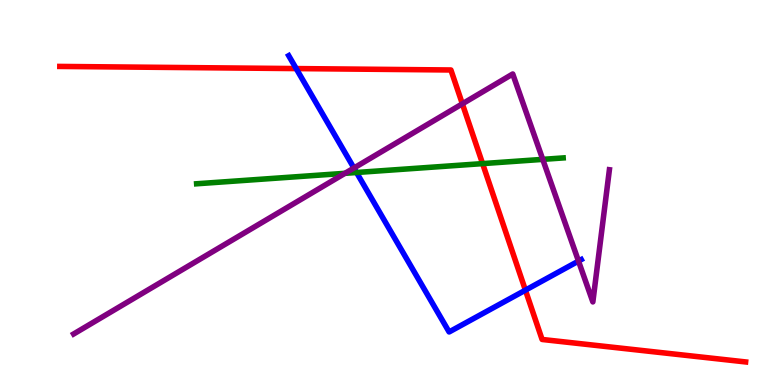[{'lines': ['blue', 'red'], 'intersections': [{'x': 3.82, 'y': 8.22}, {'x': 6.78, 'y': 2.46}]}, {'lines': ['green', 'red'], 'intersections': [{'x': 6.23, 'y': 5.75}]}, {'lines': ['purple', 'red'], 'intersections': [{'x': 5.97, 'y': 7.3}]}, {'lines': ['blue', 'green'], 'intersections': [{'x': 4.6, 'y': 5.52}]}, {'lines': ['blue', 'purple'], 'intersections': [{'x': 4.57, 'y': 5.64}, {'x': 7.46, 'y': 3.22}]}, {'lines': ['green', 'purple'], 'intersections': [{'x': 4.45, 'y': 5.5}, {'x': 7.0, 'y': 5.86}]}]